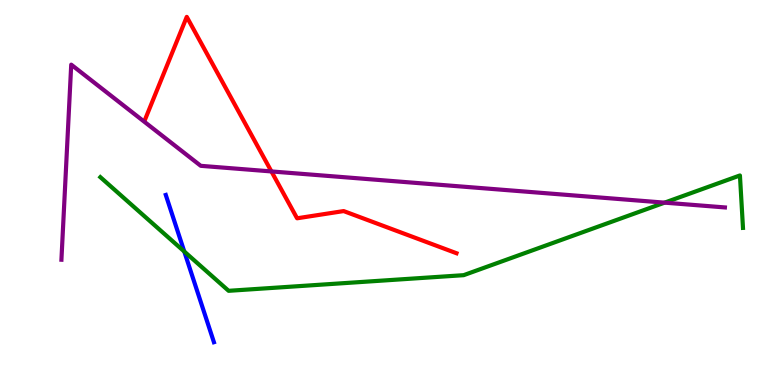[{'lines': ['blue', 'red'], 'intersections': []}, {'lines': ['green', 'red'], 'intersections': []}, {'lines': ['purple', 'red'], 'intersections': [{'x': 3.5, 'y': 5.55}]}, {'lines': ['blue', 'green'], 'intersections': [{'x': 2.38, 'y': 3.47}]}, {'lines': ['blue', 'purple'], 'intersections': []}, {'lines': ['green', 'purple'], 'intersections': [{'x': 8.58, 'y': 4.74}]}]